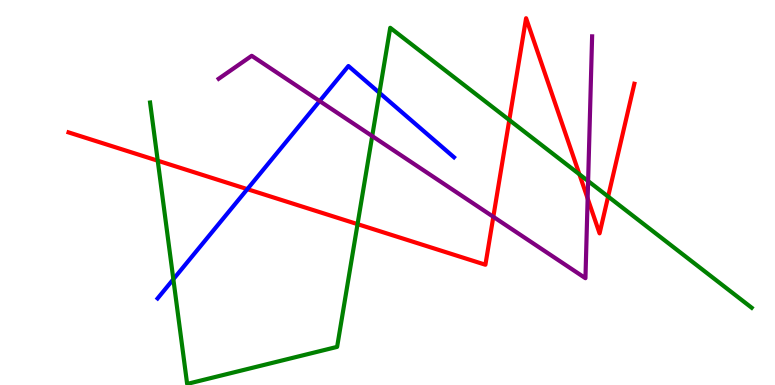[{'lines': ['blue', 'red'], 'intersections': [{'x': 3.19, 'y': 5.09}]}, {'lines': ['green', 'red'], 'intersections': [{'x': 2.04, 'y': 5.83}, {'x': 4.61, 'y': 4.18}, {'x': 6.57, 'y': 6.88}, {'x': 7.48, 'y': 5.47}, {'x': 7.85, 'y': 4.89}]}, {'lines': ['purple', 'red'], 'intersections': [{'x': 6.37, 'y': 4.37}, {'x': 7.58, 'y': 4.85}]}, {'lines': ['blue', 'green'], 'intersections': [{'x': 2.24, 'y': 2.75}, {'x': 4.9, 'y': 7.59}]}, {'lines': ['blue', 'purple'], 'intersections': [{'x': 4.12, 'y': 7.37}]}, {'lines': ['green', 'purple'], 'intersections': [{'x': 4.8, 'y': 6.47}, {'x': 7.59, 'y': 5.3}]}]